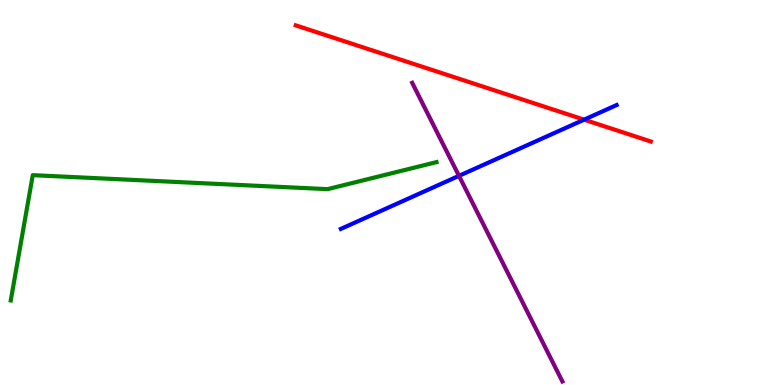[{'lines': ['blue', 'red'], 'intersections': [{'x': 7.54, 'y': 6.89}]}, {'lines': ['green', 'red'], 'intersections': []}, {'lines': ['purple', 'red'], 'intersections': []}, {'lines': ['blue', 'green'], 'intersections': []}, {'lines': ['blue', 'purple'], 'intersections': [{'x': 5.92, 'y': 5.43}]}, {'lines': ['green', 'purple'], 'intersections': []}]